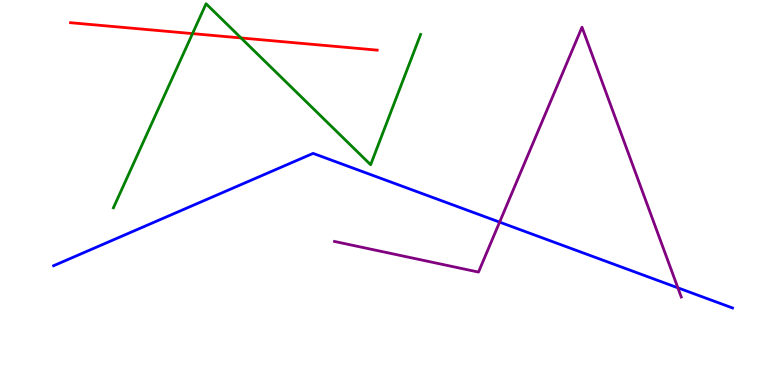[{'lines': ['blue', 'red'], 'intersections': []}, {'lines': ['green', 'red'], 'intersections': [{'x': 2.48, 'y': 9.13}, {'x': 3.11, 'y': 9.01}]}, {'lines': ['purple', 'red'], 'intersections': []}, {'lines': ['blue', 'green'], 'intersections': []}, {'lines': ['blue', 'purple'], 'intersections': [{'x': 6.45, 'y': 4.23}, {'x': 8.75, 'y': 2.52}]}, {'lines': ['green', 'purple'], 'intersections': []}]